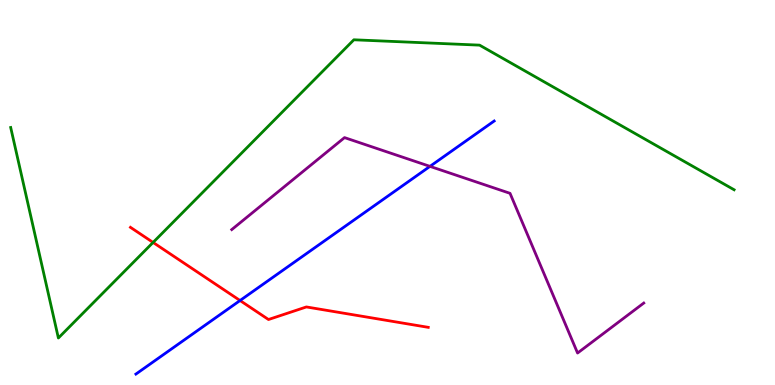[{'lines': ['blue', 'red'], 'intersections': [{'x': 3.1, 'y': 2.19}]}, {'lines': ['green', 'red'], 'intersections': [{'x': 1.98, 'y': 3.7}]}, {'lines': ['purple', 'red'], 'intersections': []}, {'lines': ['blue', 'green'], 'intersections': []}, {'lines': ['blue', 'purple'], 'intersections': [{'x': 5.55, 'y': 5.68}]}, {'lines': ['green', 'purple'], 'intersections': []}]